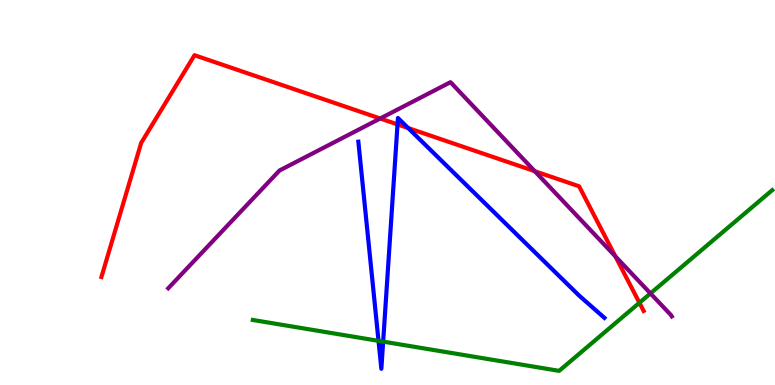[{'lines': ['blue', 'red'], 'intersections': [{'x': 5.13, 'y': 6.77}, {'x': 5.27, 'y': 6.67}]}, {'lines': ['green', 'red'], 'intersections': [{'x': 8.25, 'y': 2.14}]}, {'lines': ['purple', 'red'], 'intersections': [{'x': 4.91, 'y': 6.92}, {'x': 6.9, 'y': 5.55}, {'x': 7.94, 'y': 3.34}]}, {'lines': ['blue', 'green'], 'intersections': [{'x': 4.88, 'y': 1.15}, {'x': 4.94, 'y': 1.13}]}, {'lines': ['blue', 'purple'], 'intersections': []}, {'lines': ['green', 'purple'], 'intersections': [{'x': 8.39, 'y': 2.38}]}]